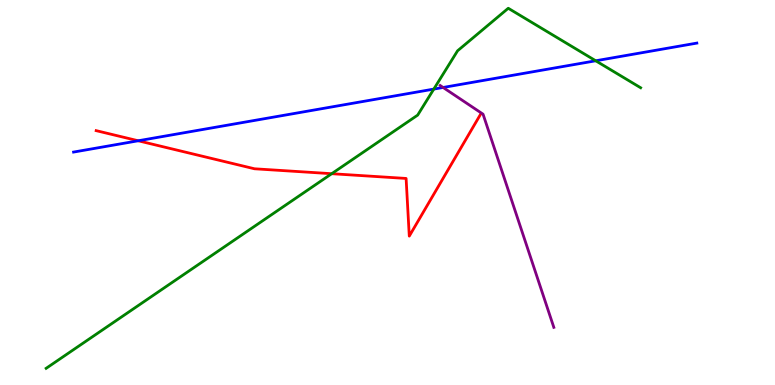[{'lines': ['blue', 'red'], 'intersections': [{'x': 1.78, 'y': 6.34}]}, {'lines': ['green', 'red'], 'intersections': [{'x': 4.28, 'y': 5.49}]}, {'lines': ['purple', 'red'], 'intersections': []}, {'lines': ['blue', 'green'], 'intersections': [{'x': 5.6, 'y': 7.69}, {'x': 7.69, 'y': 8.42}]}, {'lines': ['blue', 'purple'], 'intersections': [{'x': 5.72, 'y': 7.73}]}, {'lines': ['green', 'purple'], 'intersections': []}]